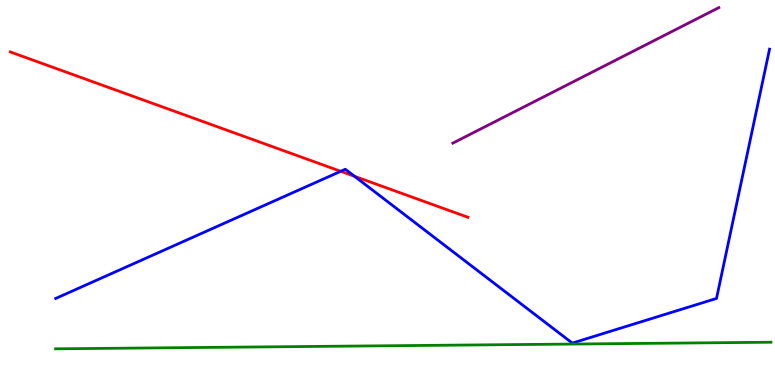[{'lines': ['blue', 'red'], 'intersections': [{'x': 4.4, 'y': 5.55}, {'x': 4.57, 'y': 5.42}]}, {'lines': ['green', 'red'], 'intersections': []}, {'lines': ['purple', 'red'], 'intersections': []}, {'lines': ['blue', 'green'], 'intersections': []}, {'lines': ['blue', 'purple'], 'intersections': []}, {'lines': ['green', 'purple'], 'intersections': []}]